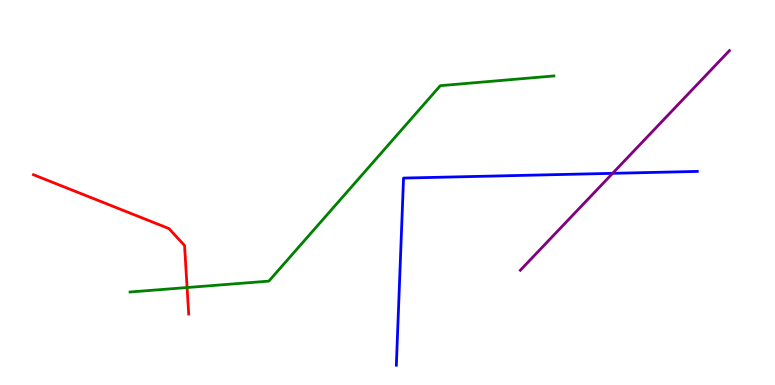[{'lines': ['blue', 'red'], 'intersections': []}, {'lines': ['green', 'red'], 'intersections': [{'x': 2.41, 'y': 2.53}]}, {'lines': ['purple', 'red'], 'intersections': []}, {'lines': ['blue', 'green'], 'intersections': []}, {'lines': ['blue', 'purple'], 'intersections': [{'x': 7.9, 'y': 5.5}]}, {'lines': ['green', 'purple'], 'intersections': []}]